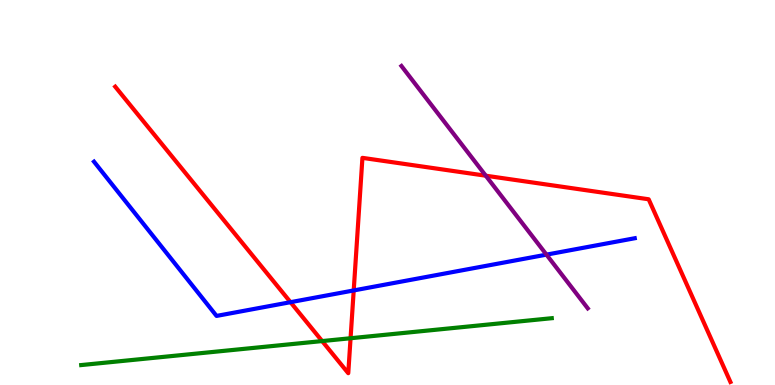[{'lines': ['blue', 'red'], 'intersections': [{'x': 3.75, 'y': 2.15}, {'x': 4.56, 'y': 2.46}]}, {'lines': ['green', 'red'], 'intersections': [{'x': 4.16, 'y': 1.14}, {'x': 4.52, 'y': 1.21}]}, {'lines': ['purple', 'red'], 'intersections': [{'x': 6.27, 'y': 5.44}]}, {'lines': ['blue', 'green'], 'intersections': []}, {'lines': ['blue', 'purple'], 'intersections': [{'x': 7.05, 'y': 3.39}]}, {'lines': ['green', 'purple'], 'intersections': []}]